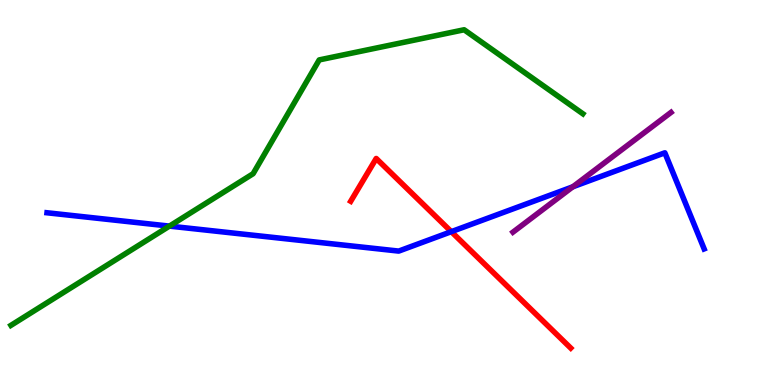[{'lines': ['blue', 'red'], 'intersections': [{'x': 5.82, 'y': 3.98}]}, {'lines': ['green', 'red'], 'intersections': []}, {'lines': ['purple', 'red'], 'intersections': []}, {'lines': ['blue', 'green'], 'intersections': [{'x': 2.19, 'y': 4.13}]}, {'lines': ['blue', 'purple'], 'intersections': [{'x': 7.39, 'y': 5.15}]}, {'lines': ['green', 'purple'], 'intersections': []}]